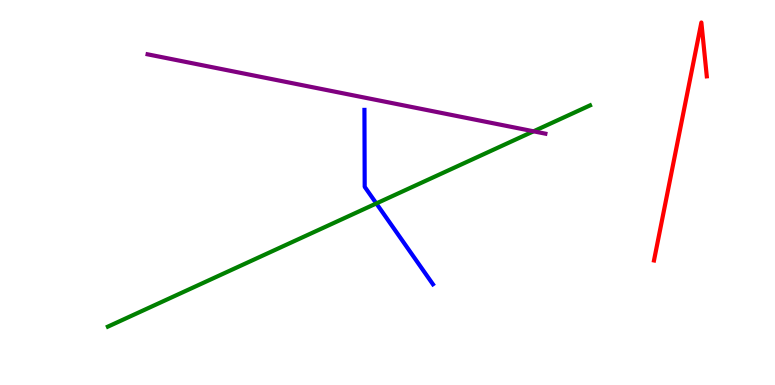[{'lines': ['blue', 'red'], 'intersections': []}, {'lines': ['green', 'red'], 'intersections': []}, {'lines': ['purple', 'red'], 'intersections': []}, {'lines': ['blue', 'green'], 'intersections': [{'x': 4.86, 'y': 4.72}]}, {'lines': ['blue', 'purple'], 'intersections': []}, {'lines': ['green', 'purple'], 'intersections': [{'x': 6.88, 'y': 6.59}]}]